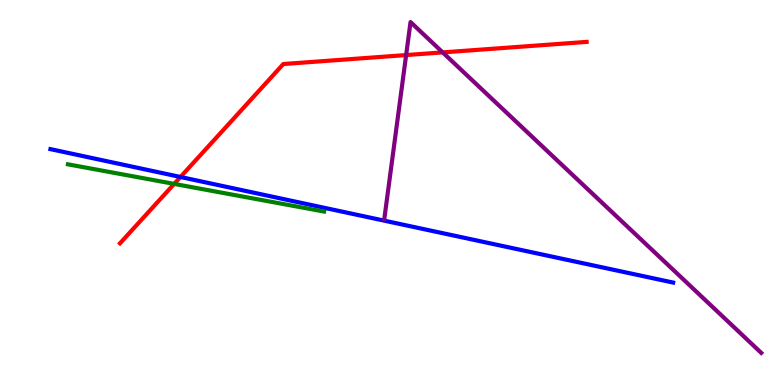[{'lines': ['blue', 'red'], 'intersections': [{'x': 2.33, 'y': 5.4}]}, {'lines': ['green', 'red'], 'intersections': [{'x': 2.25, 'y': 5.22}]}, {'lines': ['purple', 'red'], 'intersections': [{'x': 5.24, 'y': 8.57}, {'x': 5.71, 'y': 8.64}]}, {'lines': ['blue', 'green'], 'intersections': []}, {'lines': ['blue', 'purple'], 'intersections': []}, {'lines': ['green', 'purple'], 'intersections': []}]